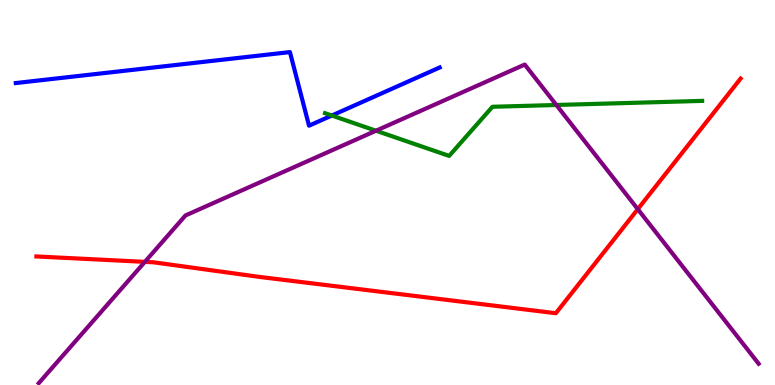[{'lines': ['blue', 'red'], 'intersections': []}, {'lines': ['green', 'red'], 'intersections': []}, {'lines': ['purple', 'red'], 'intersections': [{'x': 1.87, 'y': 3.2}, {'x': 8.23, 'y': 4.57}]}, {'lines': ['blue', 'green'], 'intersections': [{'x': 4.28, 'y': 7.0}]}, {'lines': ['blue', 'purple'], 'intersections': []}, {'lines': ['green', 'purple'], 'intersections': [{'x': 4.85, 'y': 6.6}, {'x': 7.18, 'y': 7.27}]}]